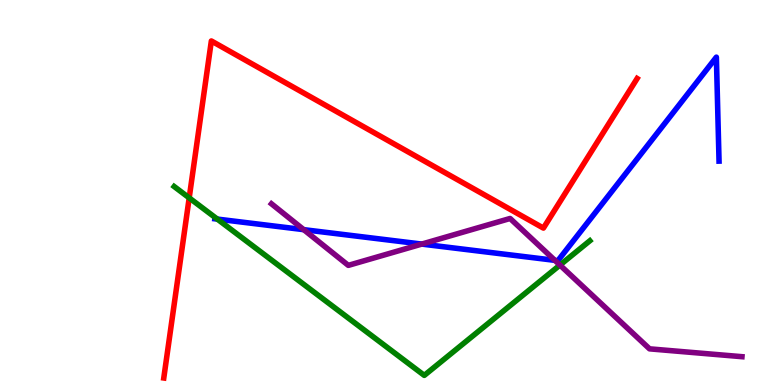[{'lines': ['blue', 'red'], 'intersections': []}, {'lines': ['green', 'red'], 'intersections': [{'x': 2.44, 'y': 4.86}]}, {'lines': ['purple', 'red'], 'intersections': []}, {'lines': ['blue', 'green'], 'intersections': [{'x': 2.8, 'y': 4.31}]}, {'lines': ['blue', 'purple'], 'intersections': [{'x': 3.92, 'y': 4.03}, {'x': 5.44, 'y': 3.66}, {'x': 7.16, 'y': 3.24}]}, {'lines': ['green', 'purple'], 'intersections': [{'x': 7.23, 'y': 3.11}]}]